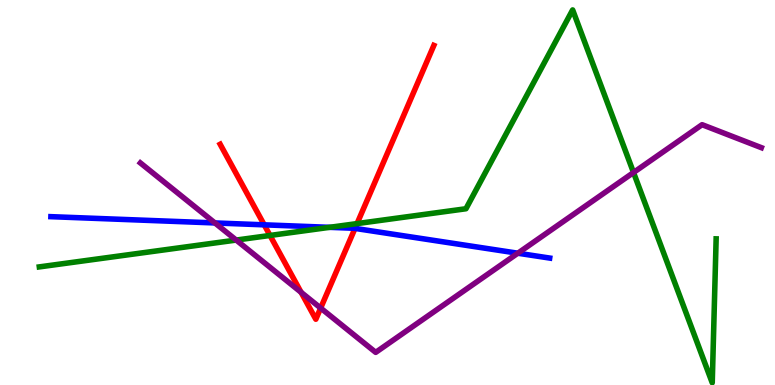[{'lines': ['blue', 'red'], 'intersections': [{'x': 3.41, 'y': 4.16}, {'x': 4.58, 'y': 4.07}]}, {'lines': ['green', 'red'], 'intersections': [{'x': 3.48, 'y': 3.88}, {'x': 4.61, 'y': 4.19}]}, {'lines': ['purple', 'red'], 'intersections': [{'x': 3.89, 'y': 2.41}, {'x': 4.14, 'y': 2.0}]}, {'lines': ['blue', 'green'], 'intersections': [{'x': 4.25, 'y': 4.1}]}, {'lines': ['blue', 'purple'], 'intersections': [{'x': 2.77, 'y': 4.21}, {'x': 6.68, 'y': 3.42}]}, {'lines': ['green', 'purple'], 'intersections': [{'x': 3.05, 'y': 3.76}, {'x': 8.17, 'y': 5.52}]}]